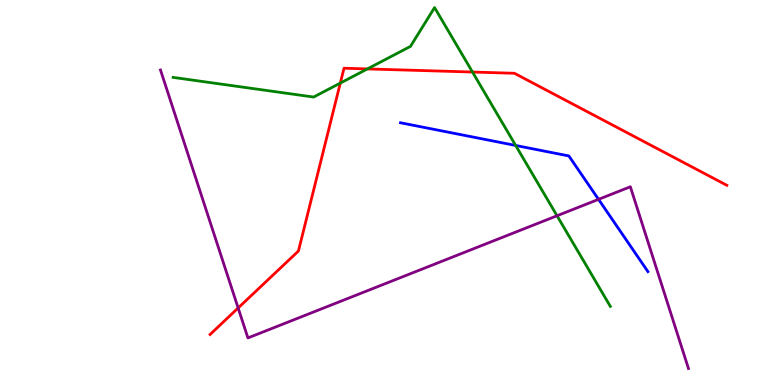[{'lines': ['blue', 'red'], 'intersections': []}, {'lines': ['green', 'red'], 'intersections': [{'x': 4.39, 'y': 7.84}, {'x': 4.74, 'y': 8.21}, {'x': 6.1, 'y': 8.13}]}, {'lines': ['purple', 'red'], 'intersections': [{'x': 3.07, 'y': 2.0}]}, {'lines': ['blue', 'green'], 'intersections': [{'x': 6.65, 'y': 6.22}]}, {'lines': ['blue', 'purple'], 'intersections': [{'x': 7.72, 'y': 4.82}]}, {'lines': ['green', 'purple'], 'intersections': [{'x': 7.19, 'y': 4.4}]}]